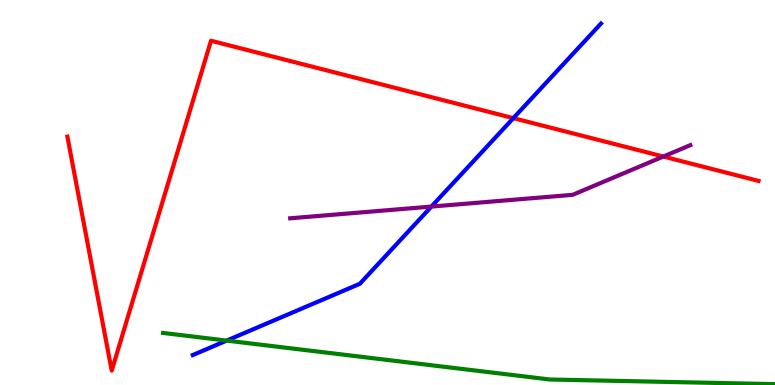[{'lines': ['blue', 'red'], 'intersections': [{'x': 6.62, 'y': 6.93}]}, {'lines': ['green', 'red'], 'intersections': []}, {'lines': ['purple', 'red'], 'intersections': [{'x': 8.56, 'y': 5.93}]}, {'lines': ['blue', 'green'], 'intersections': [{'x': 2.92, 'y': 1.15}]}, {'lines': ['blue', 'purple'], 'intersections': [{'x': 5.57, 'y': 4.63}]}, {'lines': ['green', 'purple'], 'intersections': []}]